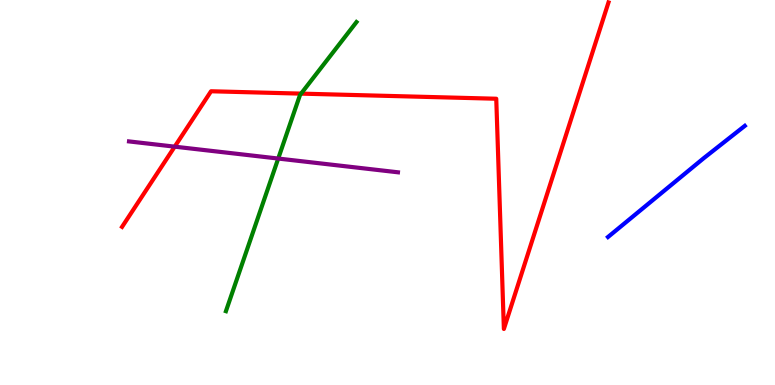[{'lines': ['blue', 'red'], 'intersections': []}, {'lines': ['green', 'red'], 'intersections': [{'x': 3.88, 'y': 7.57}]}, {'lines': ['purple', 'red'], 'intersections': [{'x': 2.25, 'y': 6.19}]}, {'lines': ['blue', 'green'], 'intersections': []}, {'lines': ['blue', 'purple'], 'intersections': []}, {'lines': ['green', 'purple'], 'intersections': [{'x': 3.59, 'y': 5.88}]}]